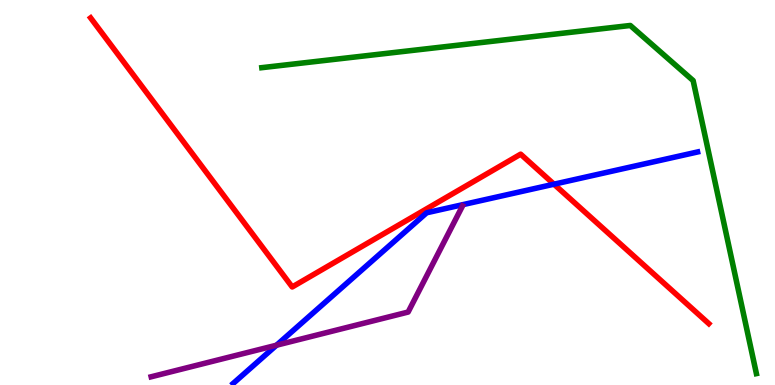[{'lines': ['blue', 'red'], 'intersections': [{'x': 7.15, 'y': 5.22}]}, {'lines': ['green', 'red'], 'intersections': []}, {'lines': ['purple', 'red'], 'intersections': []}, {'lines': ['blue', 'green'], 'intersections': []}, {'lines': ['blue', 'purple'], 'intersections': [{'x': 3.57, 'y': 1.03}]}, {'lines': ['green', 'purple'], 'intersections': []}]